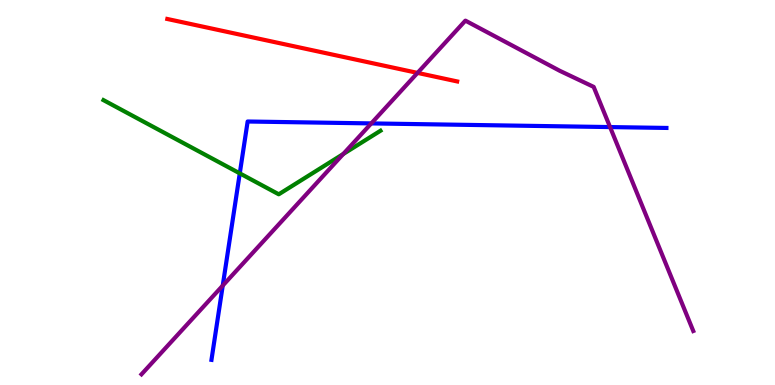[{'lines': ['blue', 'red'], 'intersections': []}, {'lines': ['green', 'red'], 'intersections': []}, {'lines': ['purple', 'red'], 'intersections': [{'x': 5.39, 'y': 8.11}]}, {'lines': ['blue', 'green'], 'intersections': [{'x': 3.09, 'y': 5.5}]}, {'lines': ['blue', 'purple'], 'intersections': [{'x': 2.87, 'y': 2.58}, {'x': 4.79, 'y': 6.79}, {'x': 7.87, 'y': 6.7}]}, {'lines': ['green', 'purple'], 'intersections': [{'x': 4.43, 'y': 6.0}]}]